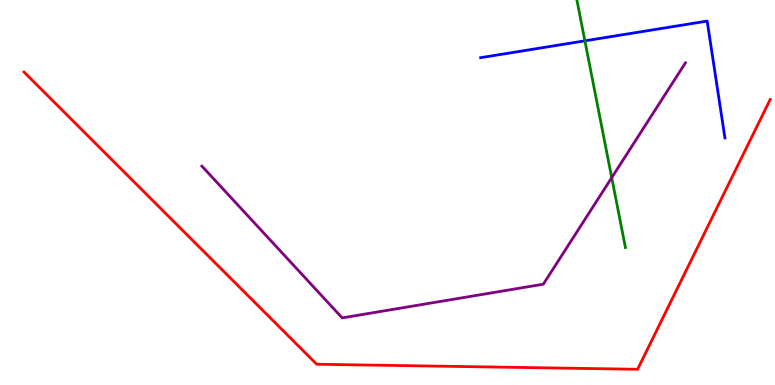[{'lines': ['blue', 'red'], 'intersections': []}, {'lines': ['green', 'red'], 'intersections': []}, {'lines': ['purple', 'red'], 'intersections': []}, {'lines': ['blue', 'green'], 'intersections': [{'x': 7.55, 'y': 8.94}]}, {'lines': ['blue', 'purple'], 'intersections': []}, {'lines': ['green', 'purple'], 'intersections': [{'x': 7.89, 'y': 5.39}]}]